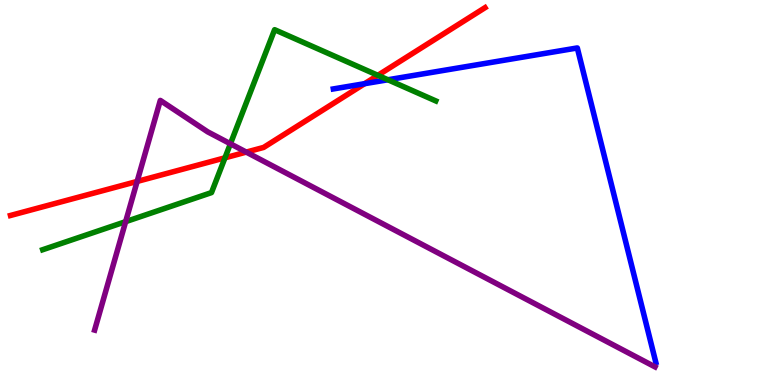[{'lines': ['blue', 'red'], 'intersections': [{'x': 4.7, 'y': 7.83}]}, {'lines': ['green', 'red'], 'intersections': [{'x': 2.9, 'y': 5.9}, {'x': 4.88, 'y': 8.04}]}, {'lines': ['purple', 'red'], 'intersections': [{'x': 1.77, 'y': 5.29}, {'x': 3.18, 'y': 6.05}]}, {'lines': ['blue', 'green'], 'intersections': [{'x': 5.01, 'y': 7.93}]}, {'lines': ['blue', 'purple'], 'intersections': []}, {'lines': ['green', 'purple'], 'intersections': [{'x': 1.62, 'y': 4.24}, {'x': 2.97, 'y': 6.27}]}]